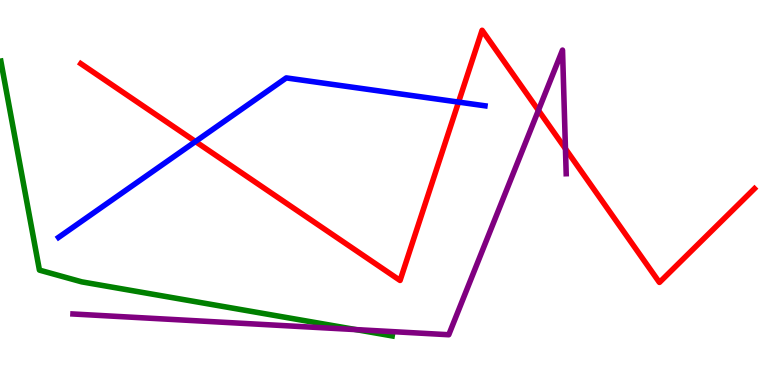[{'lines': ['blue', 'red'], 'intersections': [{'x': 2.52, 'y': 6.32}, {'x': 5.92, 'y': 7.35}]}, {'lines': ['green', 'red'], 'intersections': []}, {'lines': ['purple', 'red'], 'intersections': [{'x': 6.95, 'y': 7.13}, {'x': 7.3, 'y': 6.14}]}, {'lines': ['blue', 'green'], 'intersections': []}, {'lines': ['blue', 'purple'], 'intersections': []}, {'lines': ['green', 'purple'], 'intersections': [{'x': 4.59, 'y': 1.44}]}]